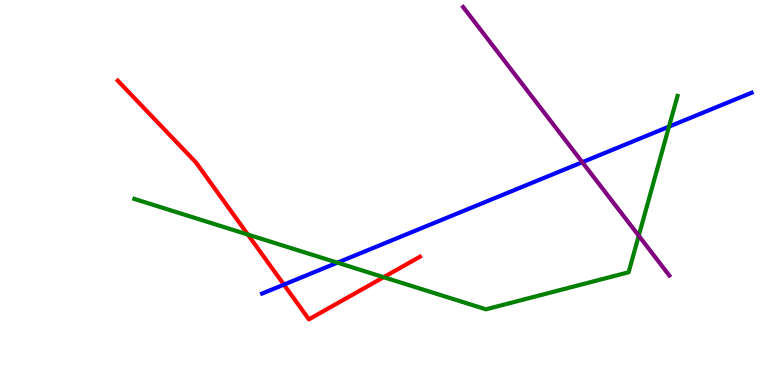[{'lines': ['blue', 'red'], 'intersections': [{'x': 3.66, 'y': 2.61}]}, {'lines': ['green', 'red'], 'intersections': [{'x': 3.2, 'y': 3.91}, {'x': 4.95, 'y': 2.8}]}, {'lines': ['purple', 'red'], 'intersections': []}, {'lines': ['blue', 'green'], 'intersections': [{'x': 4.35, 'y': 3.18}, {'x': 8.63, 'y': 6.71}]}, {'lines': ['blue', 'purple'], 'intersections': [{'x': 7.51, 'y': 5.79}]}, {'lines': ['green', 'purple'], 'intersections': [{'x': 8.24, 'y': 3.88}]}]